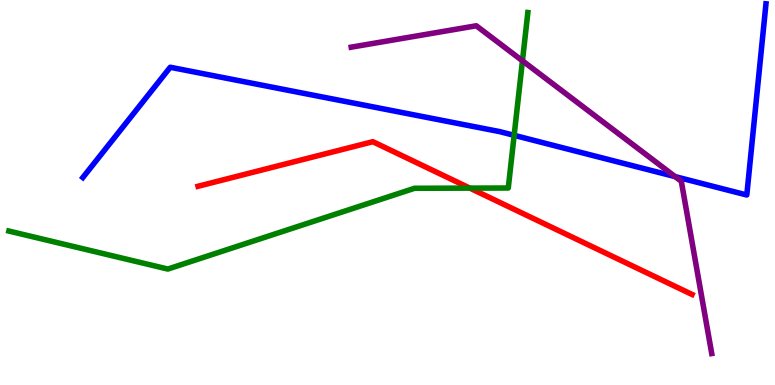[{'lines': ['blue', 'red'], 'intersections': []}, {'lines': ['green', 'red'], 'intersections': [{'x': 6.06, 'y': 5.11}]}, {'lines': ['purple', 'red'], 'intersections': []}, {'lines': ['blue', 'green'], 'intersections': [{'x': 6.63, 'y': 6.49}]}, {'lines': ['blue', 'purple'], 'intersections': [{'x': 8.71, 'y': 5.41}]}, {'lines': ['green', 'purple'], 'intersections': [{'x': 6.74, 'y': 8.42}]}]